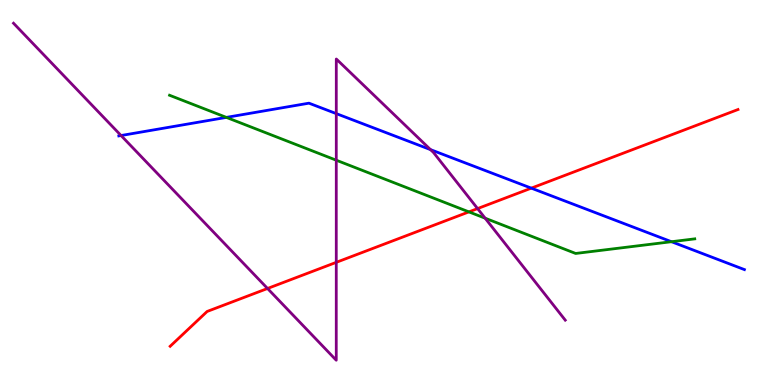[{'lines': ['blue', 'red'], 'intersections': [{'x': 6.86, 'y': 5.11}]}, {'lines': ['green', 'red'], 'intersections': [{'x': 6.05, 'y': 4.5}]}, {'lines': ['purple', 'red'], 'intersections': [{'x': 3.45, 'y': 2.51}, {'x': 4.34, 'y': 3.19}, {'x': 6.16, 'y': 4.58}]}, {'lines': ['blue', 'green'], 'intersections': [{'x': 2.92, 'y': 6.95}, {'x': 8.66, 'y': 3.72}]}, {'lines': ['blue', 'purple'], 'intersections': [{'x': 1.56, 'y': 6.48}, {'x': 4.34, 'y': 7.05}, {'x': 5.56, 'y': 6.11}]}, {'lines': ['green', 'purple'], 'intersections': [{'x': 4.34, 'y': 5.84}, {'x': 6.26, 'y': 4.33}]}]